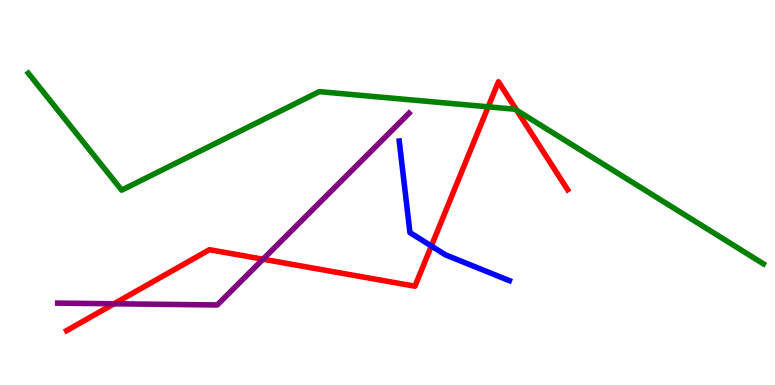[{'lines': ['blue', 'red'], 'intersections': [{'x': 5.57, 'y': 3.61}]}, {'lines': ['green', 'red'], 'intersections': [{'x': 6.3, 'y': 7.23}, {'x': 6.67, 'y': 7.14}]}, {'lines': ['purple', 'red'], 'intersections': [{'x': 1.47, 'y': 2.11}, {'x': 3.39, 'y': 3.27}]}, {'lines': ['blue', 'green'], 'intersections': []}, {'lines': ['blue', 'purple'], 'intersections': []}, {'lines': ['green', 'purple'], 'intersections': []}]